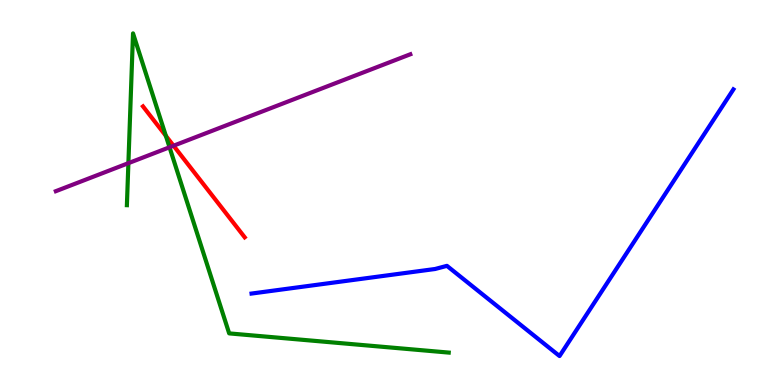[{'lines': ['blue', 'red'], 'intersections': []}, {'lines': ['green', 'red'], 'intersections': [{'x': 2.14, 'y': 6.47}]}, {'lines': ['purple', 'red'], 'intersections': [{'x': 2.24, 'y': 6.22}]}, {'lines': ['blue', 'green'], 'intersections': []}, {'lines': ['blue', 'purple'], 'intersections': []}, {'lines': ['green', 'purple'], 'intersections': [{'x': 1.66, 'y': 5.76}, {'x': 2.19, 'y': 6.17}]}]